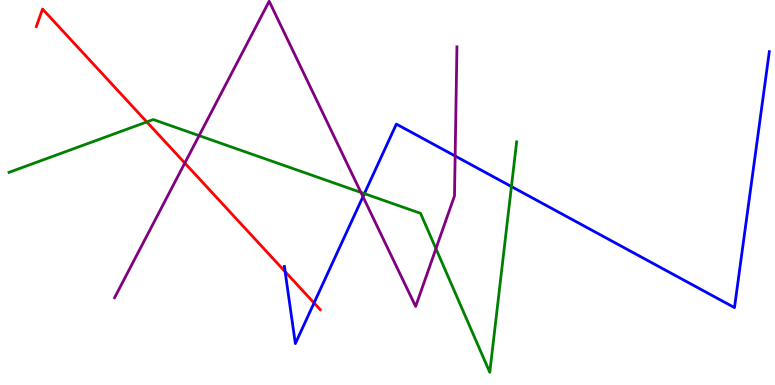[{'lines': ['blue', 'red'], 'intersections': [{'x': 3.68, 'y': 2.94}, {'x': 4.05, 'y': 2.13}]}, {'lines': ['green', 'red'], 'intersections': [{'x': 1.89, 'y': 6.83}]}, {'lines': ['purple', 'red'], 'intersections': [{'x': 2.38, 'y': 5.76}]}, {'lines': ['blue', 'green'], 'intersections': [{'x': 4.7, 'y': 4.97}, {'x': 6.6, 'y': 5.15}]}, {'lines': ['blue', 'purple'], 'intersections': [{'x': 4.68, 'y': 4.89}, {'x': 5.87, 'y': 5.95}]}, {'lines': ['green', 'purple'], 'intersections': [{'x': 2.57, 'y': 6.48}, {'x': 4.66, 'y': 5.0}, {'x': 5.63, 'y': 3.54}]}]